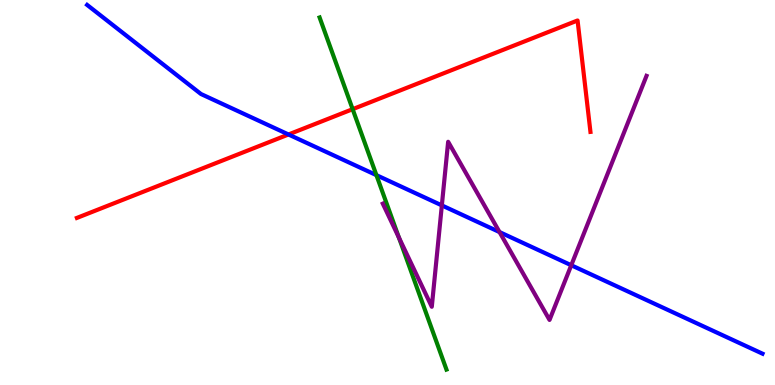[{'lines': ['blue', 'red'], 'intersections': [{'x': 3.72, 'y': 6.51}]}, {'lines': ['green', 'red'], 'intersections': [{'x': 4.55, 'y': 7.16}]}, {'lines': ['purple', 'red'], 'intersections': []}, {'lines': ['blue', 'green'], 'intersections': [{'x': 4.86, 'y': 5.45}]}, {'lines': ['blue', 'purple'], 'intersections': [{'x': 5.7, 'y': 4.67}, {'x': 6.45, 'y': 3.97}, {'x': 7.37, 'y': 3.11}]}, {'lines': ['green', 'purple'], 'intersections': [{'x': 5.15, 'y': 3.83}]}]